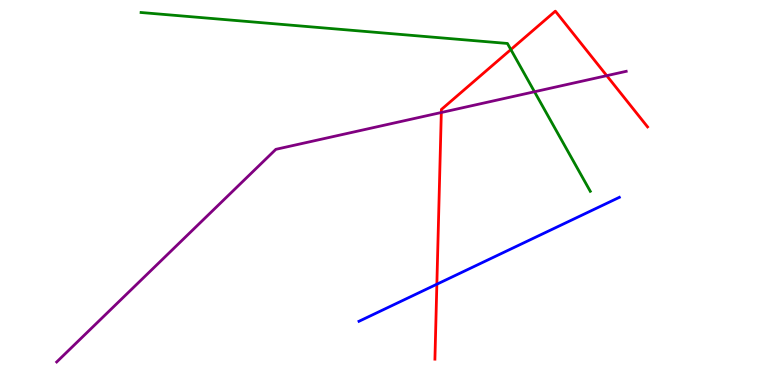[{'lines': ['blue', 'red'], 'intersections': [{'x': 5.64, 'y': 2.62}]}, {'lines': ['green', 'red'], 'intersections': [{'x': 6.59, 'y': 8.71}]}, {'lines': ['purple', 'red'], 'intersections': [{'x': 5.69, 'y': 7.08}, {'x': 7.83, 'y': 8.03}]}, {'lines': ['blue', 'green'], 'intersections': []}, {'lines': ['blue', 'purple'], 'intersections': []}, {'lines': ['green', 'purple'], 'intersections': [{'x': 6.9, 'y': 7.62}]}]